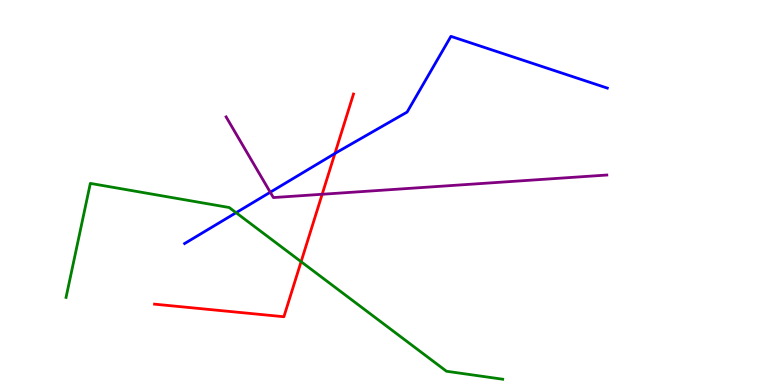[{'lines': ['blue', 'red'], 'intersections': [{'x': 4.32, 'y': 6.01}]}, {'lines': ['green', 'red'], 'intersections': [{'x': 3.89, 'y': 3.2}]}, {'lines': ['purple', 'red'], 'intersections': [{'x': 4.16, 'y': 4.95}]}, {'lines': ['blue', 'green'], 'intersections': [{'x': 3.05, 'y': 4.48}]}, {'lines': ['blue', 'purple'], 'intersections': [{'x': 3.49, 'y': 5.01}]}, {'lines': ['green', 'purple'], 'intersections': []}]